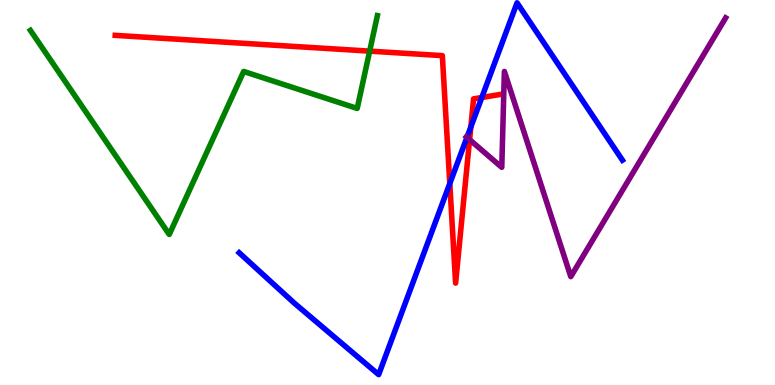[{'lines': ['blue', 'red'], 'intersections': [{'x': 5.8, 'y': 5.23}, {'x': 6.08, 'y': 6.7}, {'x': 6.22, 'y': 7.47}]}, {'lines': ['green', 'red'], 'intersections': [{'x': 4.77, 'y': 8.67}]}, {'lines': ['purple', 'red'], 'intersections': [{'x': 6.06, 'y': 6.37}]}, {'lines': ['blue', 'green'], 'intersections': []}, {'lines': ['blue', 'purple'], 'intersections': [{'x': 6.03, 'y': 6.43}]}, {'lines': ['green', 'purple'], 'intersections': []}]